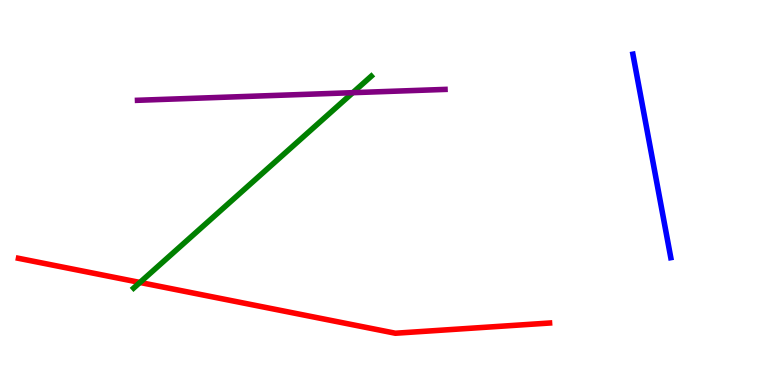[{'lines': ['blue', 'red'], 'intersections': []}, {'lines': ['green', 'red'], 'intersections': [{'x': 1.81, 'y': 2.66}]}, {'lines': ['purple', 'red'], 'intersections': []}, {'lines': ['blue', 'green'], 'intersections': []}, {'lines': ['blue', 'purple'], 'intersections': []}, {'lines': ['green', 'purple'], 'intersections': [{'x': 4.55, 'y': 7.59}]}]